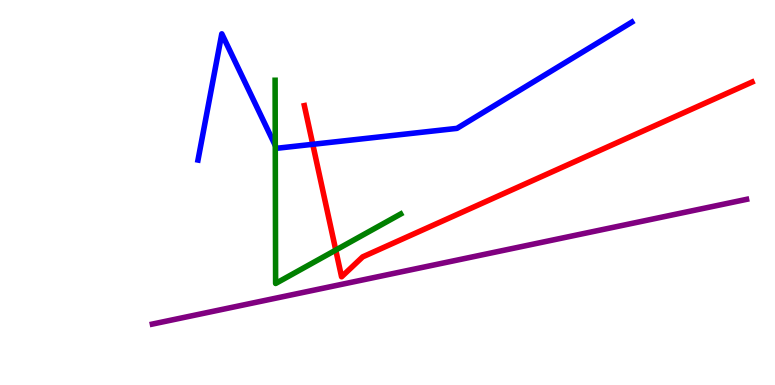[{'lines': ['blue', 'red'], 'intersections': [{'x': 4.04, 'y': 6.25}]}, {'lines': ['green', 'red'], 'intersections': [{'x': 4.33, 'y': 3.5}]}, {'lines': ['purple', 'red'], 'intersections': []}, {'lines': ['blue', 'green'], 'intersections': [{'x': 3.55, 'y': 6.22}]}, {'lines': ['blue', 'purple'], 'intersections': []}, {'lines': ['green', 'purple'], 'intersections': []}]